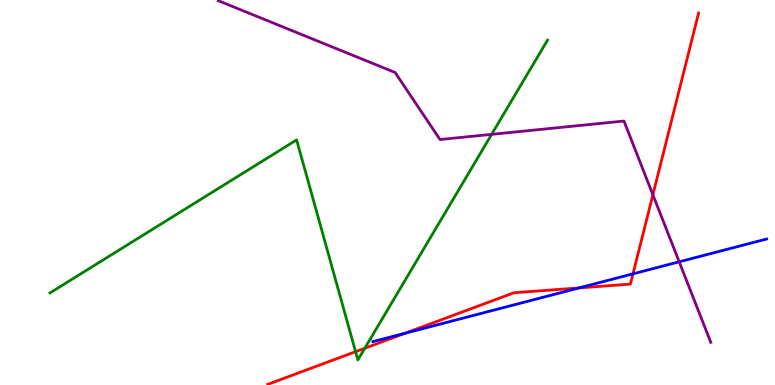[{'lines': ['blue', 'red'], 'intersections': [{'x': 5.23, 'y': 1.35}, {'x': 7.47, 'y': 2.52}, {'x': 8.17, 'y': 2.89}]}, {'lines': ['green', 'red'], 'intersections': [{'x': 4.59, 'y': 0.865}, {'x': 4.71, 'y': 0.955}]}, {'lines': ['purple', 'red'], 'intersections': [{'x': 8.42, 'y': 4.94}]}, {'lines': ['blue', 'green'], 'intersections': []}, {'lines': ['blue', 'purple'], 'intersections': [{'x': 8.76, 'y': 3.2}]}, {'lines': ['green', 'purple'], 'intersections': [{'x': 6.34, 'y': 6.51}]}]